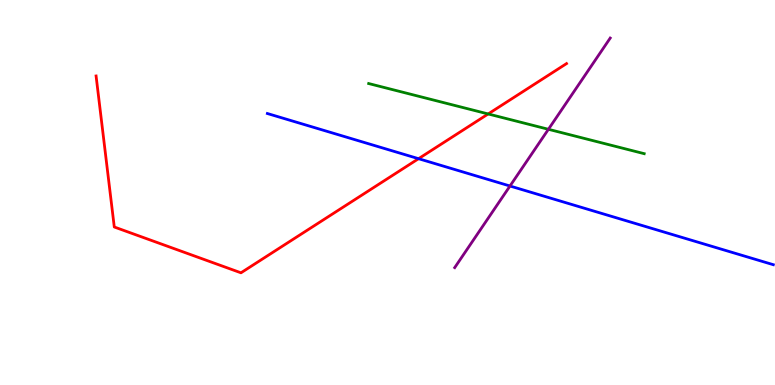[{'lines': ['blue', 'red'], 'intersections': [{'x': 5.4, 'y': 5.88}]}, {'lines': ['green', 'red'], 'intersections': [{'x': 6.3, 'y': 7.04}]}, {'lines': ['purple', 'red'], 'intersections': []}, {'lines': ['blue', 'green'], 'intersections': []}, {'lines': ['blue', 'purple'], 'intersections': [{'x': 6.58, 'y': 5.17}]}, {'lines': ['green', 'purple'], 'intersections': [{'x': 7.08, 'y': 6.64}]}]